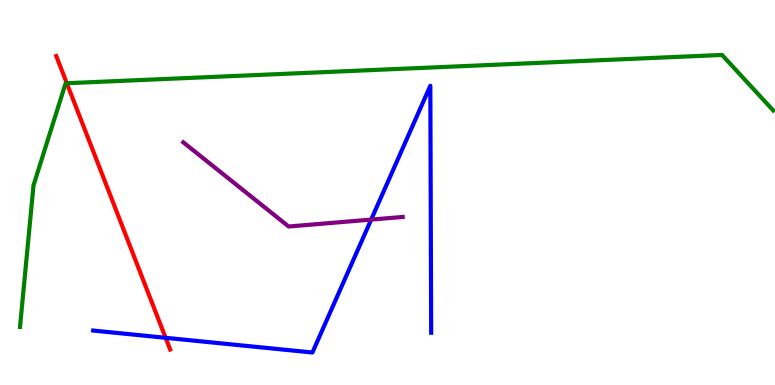[{'lines': ['blue', 'red'], 'intersections': [{'x': 2.14, 'y': 1.23}]}, {'lines': ['green', 'red'], 'intersections': [{'x': 0.862, 'y': 7.84}]}, {'lines': ['purple', 'red'], 'intersections': []}, {'lines': ['blue', 'green'], 'intersections': []}, {'lines': ['blue', 'purple'], 'intersections': [{'x': 4.79, 'y': 4.3}]}, {'lines': ['green', 'purple'], 'intersections': []}]